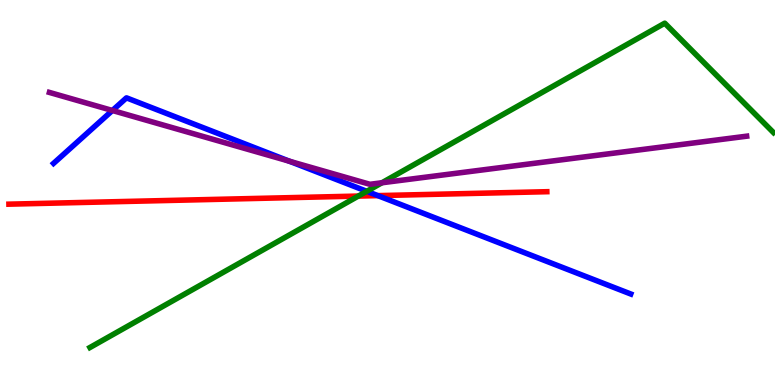[{'lines': ['blue', 'red'], 'intersections': [{'x': 4.88, 'y': 4.92}]}, {'lines': ['green', 'red'], 'intersections': [{'x': 4.62, 'y': 4.91}]}, {'lines': ['purple', 'red'], 'intersections': []}, {'lines': ['blue', 'green'], 'intersections': [{'x': 4.73, 'y': 5.03}]}, {'lines': ['blue', 'purple'], 'intersections': [{'x': 1.45, 'y': 7.13}, {'x': 3.73, 'y': 5.81}]}, {'lines': ['green', 'purple'], 'intersections': [{'x': 4.93, 'y': 5.25}]}]